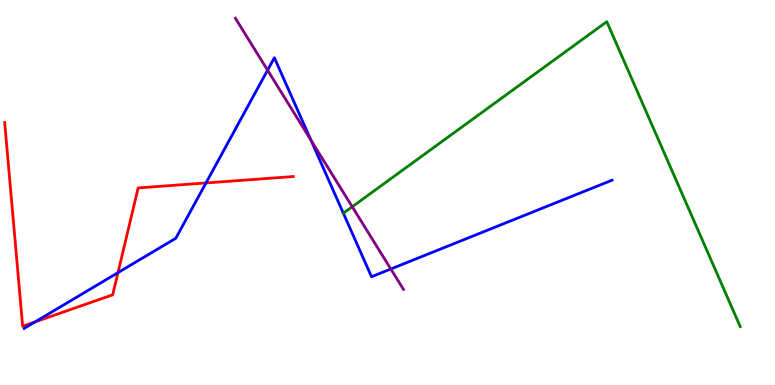[{'lines': ['blue', 'red'], 'intersections': [{'x': 0.453, 'y': 1.64}, {'x': 1.52, 'y': 2.92}, {'x': 2.66, 'y': 5.25}]}, {'lines': ['green', 'red'], 'intersections': []}, {'lines': ['purple', 'red'], 'intersections': []}, {'lines': ['blue', 'green'], 'intersections': [{'x': 4.43, 'y': 4.46}]}, {'lines': ['blue', 'purple'], 'intersections': [{'x': 3.45, 'y': 8.18}, {'x': 4.01, 'y': 6.36}, {'x': 5.04, 'y': 3.01}]}, {'lines': ['green', 'purple'], 'intersections': [{'x': 4.55, 'y': 4.63}]}]